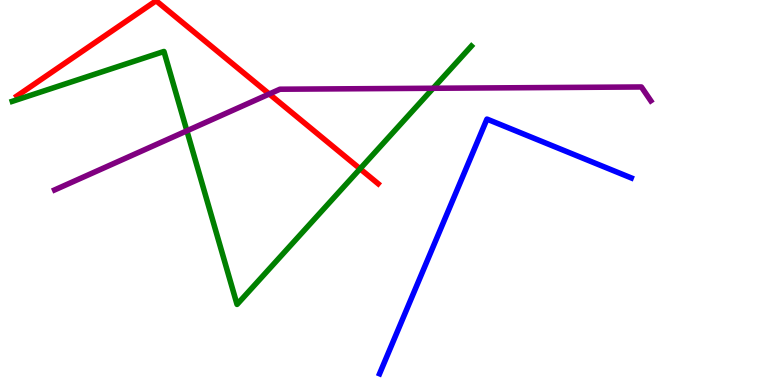[{'lines': ['blue', 'red'], 'intersections': []}, {'lines': ['green', 'red'], 'intersections': [{'x': 4.65, 'y': 5.62}]}, {'lines': ['purple', 'red'], 'intersections': [{'x': 3.47, 'y': 7.56}]}, {'lines': ['blue', 'green'], 'intersections': []}, {'lines': ['blue', 'purple'], 'intersections': []}, {'lines': ['green', 'purple'], 'intersections': [{'x': 2.41, 'y': 6.6}, {'x': 5.59, 'y': 7.71}]}]